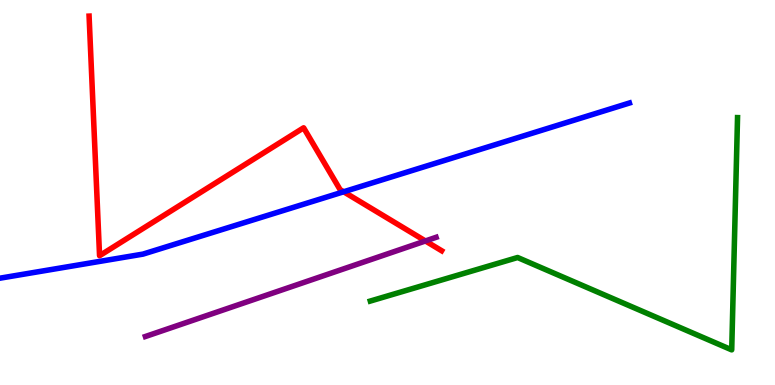[{'lines': ['blue', 'red'], 'intersections': [{'x': 4.43, 'y': 5.02}]}, {'lines': ['green', 'red'], 'intersections': []}, {'lines': ['purple', 'red'], 'intersections': [{'x': 5.49, 'y': 3.74}]}, {'lines': ['blue', 'green'], 'intersections': []}, {'lines': ['blue', 'purple'], 'intersections': []}, {'lines': ['green', 'purple'], 'intersections': []}]